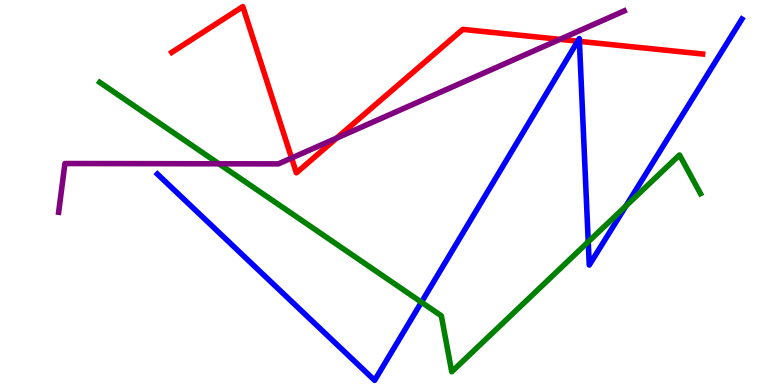[{'lines': ['blue', 'red'], 'intersections': [{'x': 7.45, 'y': 8.93}, {'x': 7.48, 'y': 8.93}]}, {'lines': ['green', 'red'], 'intersections': []}, {'lines': ['purple', 'red'], 'intersections': [{'x': 3.76, 'y': 5.9}, {'x': 4.34, 'y': 6.41}, {'x': 7.22, 'y': 8.98}]}, {'lines': ['blue', 'green'], 'intersections': [{'x': 5.44, 'y': 2.15}, {'x': 7.59, 'y': 3.72}, {'x': 8.08, 'y': 4.65}]}, {'lines': ['blue', 'purple'], 'intersections': []}, {'lines': ['green', 'purple'], 'intersections': [{'x': 2.82, 'y': 5.75}]}]